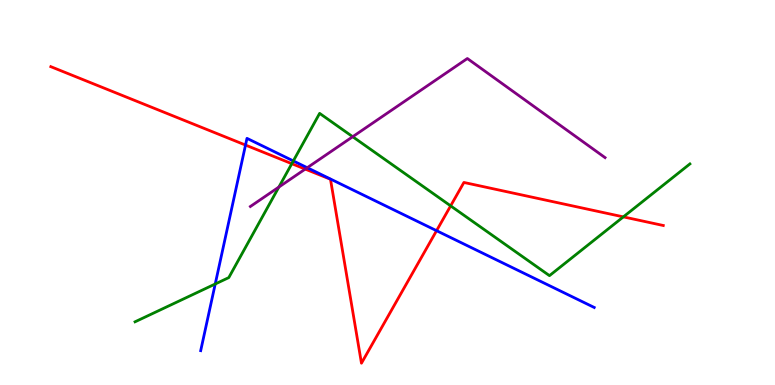[{'lines': ['blue', 'red'], 'intersections': [{'x': 3.17, 'y': 6.23}, {'x': 5.63, 'y': 4.01}]}, {'lines': ['green', 'red'], 'intersections': [{'x': 3.77, 'y': 5.75}, {'x': 5.81, 'y': 4.65}, {'x': 8.04, 'y': 4.37}]}, {'lines': ['purple', 'red'], 'intersections': [{'x': 3.94, 'y': 5.61}]}, {'lines': ['blue', 'green'], 'intersections': [{'x': 2.78, 'y': 2.62}, {'x': 3.78, 'y': 5.82}]}, {'lines': ['blue', 'purple'], 'intersections': [{'x': 3.96, 'y': 5.64}]}, {'lines': ['green', 'purple'], 'intersections': [{'x': 3.6, 'y': 5.14}, {'x': 4.55, 'y': 6.45}]}]